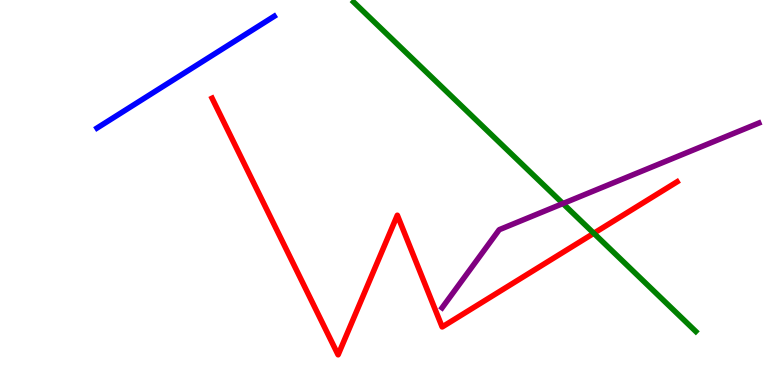[{'lines': ['blue', 'red'], 'intersections': []}, {'lines': ['green', 'red'], 'intersections': [{'x': 7.66, 'y': 3.94}]}, {'lines': ['purple', 'red'], 'intersections': []}, {'lines': ['blue', 'green'], 'intersections': []}, {'lines': ['blue', 'purple'], 'intersections': []}, {'lines': ['green', 'purple'], 'intersections': [{'x': 7.26, 'y': 4.71}]}]